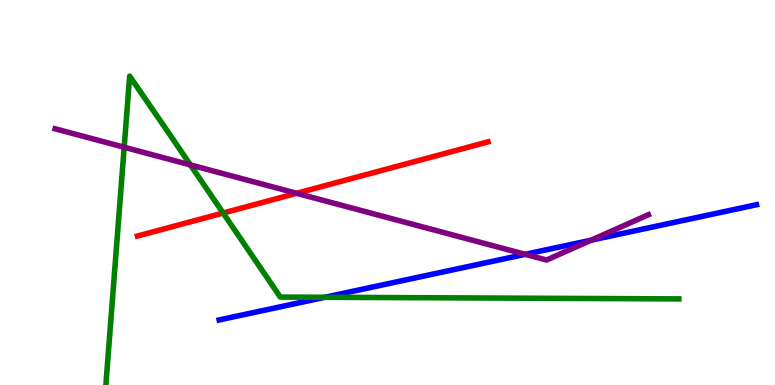[{'lines': ['blue', 'red'], 'intersections': []}, {'lines': ['green', 'red'], 'intersections': [{'x': 2.88, 'y': 4.47}]}, {'lines': ['purple', 'red'], 'intersections': [{'x': 3.83, 'y': 4.98}]}, {'lines': ['blue', 'green'], 'intersections': [{'x': 4.19, 'y': 2.28}]}, {'lines': ['blue', 'purple'], 'intersections': [{'x': 6.78, 'y': 3.39}, {'x': 7.63, 'y': 3.76}]}, {'lines': ['green', 'purple'], 'intersections': [{'x': 1.6, 'y': 6.18}, {'x': 2.46, 'y': 5.72}]}]